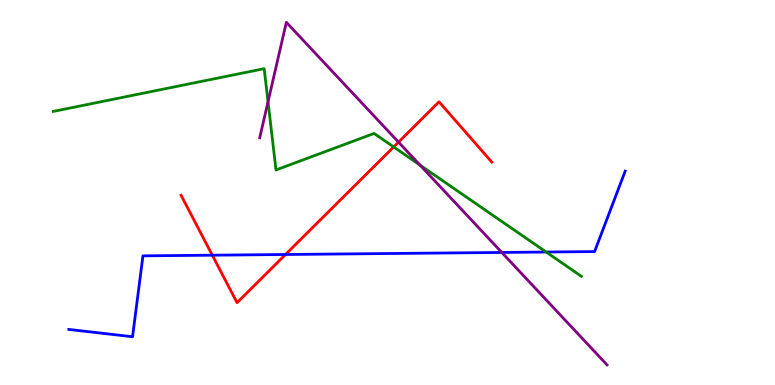[{'lines': ['blue', 'red'], 'intersections': [{'x': 2.74, 'y': 3.37}, {'x': 3.68, 'y': 3.39}]}, {'lines': ['green', 'red'], 'intersections': [{'x': 5.08, 'y': 6.18}]}, {'lines': ['purple', 'red'], 'intersections': [{'x': 5.14, 'y': 6.31}]}, {'lines': ['blue', 'green'], 'intersections': [{'x': 7.05, 'y': 3.45}]}, {'lines': ['blue', 'purple'], 'intersections': [{'x': 6.47, 'y': 3.44}]}, {'lines': ['green', 'purple'], 'intersections': [{'x': 3.46, 'y': 7.36}, {'x': 5.42, 'y': 5.71}]}]